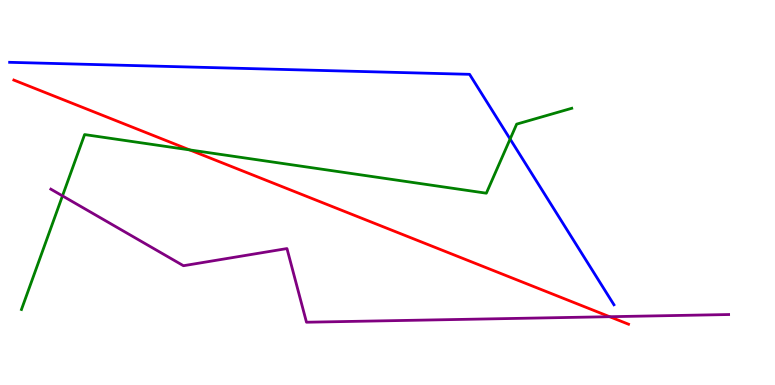[{'lines': ['blue', 'red'], 'intersections': []}, {'lines': ['green', 'red'], 'intersections': [{'x': 2.45, 'y': 6.11}]}, {'lines': ['purple', 'red'], 'intersections': [{'x': 7.87, 'y': 1.77}]}, {'lines': ['blue', 'green'], 'intersections': [{'x': 6.58, 'y': 6.39}]}, {'lines': ['blue', 'purple'], 'intersections': []}, {'lines': ['green', 'purple'], 'intersections': [{'x': 0.806, 'y': 4.91}]}]